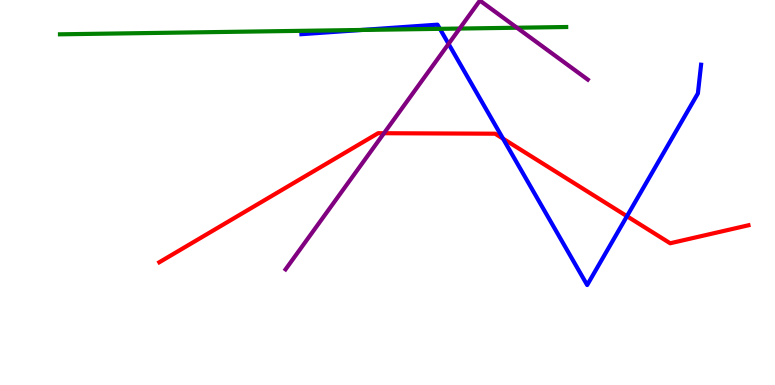[{'lines': ['blue', 'red'], 'intersections': [{'x': 6.49, 'y': 6.4}, {'x': 8.09, 'y': 4.38}]}, {'lines': ['green', 'red'], 'intersections': []}, {'lines': ['purple', 'red'], 'intersections': [{'x': 4.95, 'y': 6.54}]}, {'lines': ['blue', 'green'], 'intersections': [{'x': 4.67, 'y': 9.22}, {'x': 5.68, 'y': 9.25}]}, {'lines': ['blue', 'purple'], 'intersections': [{'x': 5.79, 'y': 8.86}]}, {'lines': ['green', 'purple'], 'intersections': [{'x': 5.93, 'y': 9.26}, {'x': 6.67, 'y': 9.28}]}]